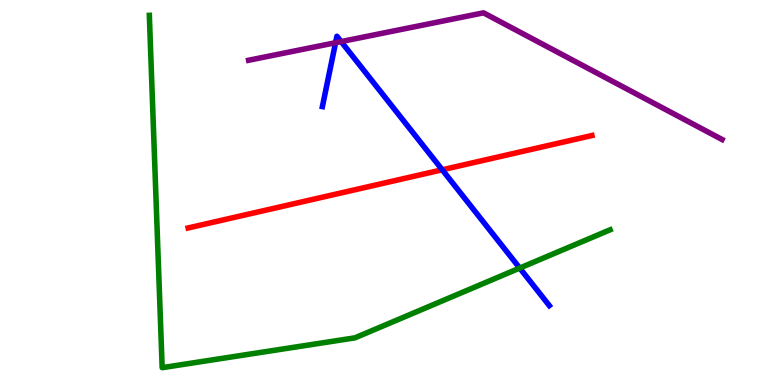[{'lines': ['blue', 'red'], 'intersections': [{'x': 5.71, 'y': 5.59}]}, {'lines': ['green', 'red'], 'intersections': []}, {'lines': ['purple', 'red'], 'intersections': []}, {'lines': ['blue', 'green'], 'intersections': [{'x': 6.71, 'y': 3.04}]}, {'lines': ['blue', 'purple'], 'intersections': [{'x': 4.33, 'y': 8.89}, {'x': 4.4, 'y': 8.92}]}, {'lines': ['green', 'purple'], 'intersections': []}]